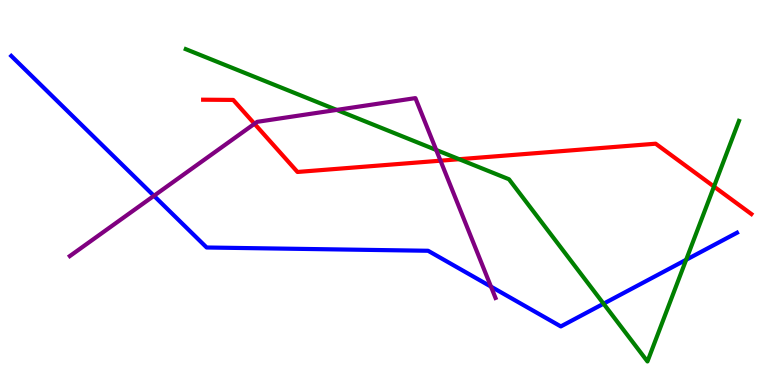[{'lines': ['blue', 'red'], 'intersections': []}, {'lines': ['green', 'red'], 'intersections': [{'x': 5.92, 'y': 5.86}, {'x': 9.21, 'y': 5.15}]}, {'lines': ['purple', 'red'], 'intersections': [{'x': 3.28, 'y': 6.79}, {'x': 5.68, 'y': 5.83}]}, {'lines': ['blue', 'green'], 'intersections': [{'x': 7.79, 'y': 2.11}, {'x': 8.85, 'y': 3.25}]}, {'lines': ['blue', 'purple'], 'intersections': [{'x': 1.99, 'y': 4.91}, {'x': 6.33, 'y': 2.56}]}, {'lines': ['green', 'purple'], 'intersections': [{'x': 4.34, 'y': 7.15}, {'x': 5.63, 'y': 6.1}]}]